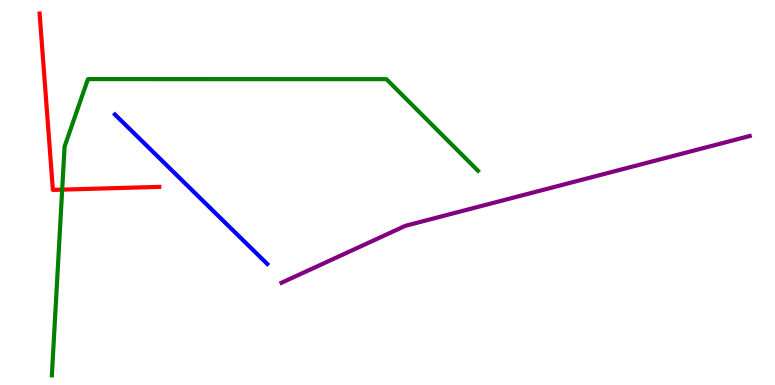[{'lines': ['blue', 'red'], 'intersections': []}, {'lines': ['green', 'red'], 'intersections': [{'x': 0.802, 'y': 5.07}]}, {'lines': ['purple', 'red'], 'intersections': []}, {'lines': ['blue', 'green'], 'intersections': []}, {'lines': ['blue', 'purple'], 'intersections': []}, {'lines': ['green', 'purple'], 'intersections': []}]